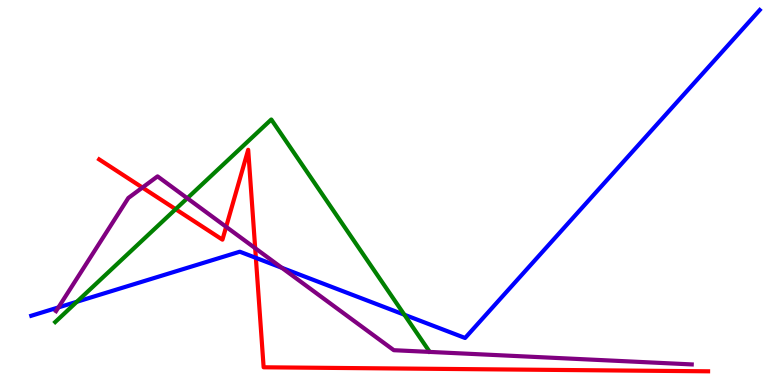[{'lines': ['blue', 'red'], 'intersections': [{'x': 3.3, 'y': 3.3}]}, {'lines': ['green', 'red'], 'intersections': [{'x': 2.27, 'y': 4.57}]}, {'lines': ['purple', 'red'], 'intersections': [{'x': 1.84, 'y': 5.13}, {'x': 2.92, 'y': 4.11}, {'x': 3.29, 'y': 3.55}]}, {'lines': ['blue', 'green'], 'intersections': [{'x': 0.992, 'y': 2.16}, {'x': 5.22, 'y': 1.83}]}, {'lines': ['blue', 'purple'], 'intersections': [{'x': 0.754, 'y': 2.02}, {'x': 3.64, 'y': 3.04}]}, {'lines': ['green', 'purple'], 'intersections': [{'x': 2.42, 'y': 4.85}]}]